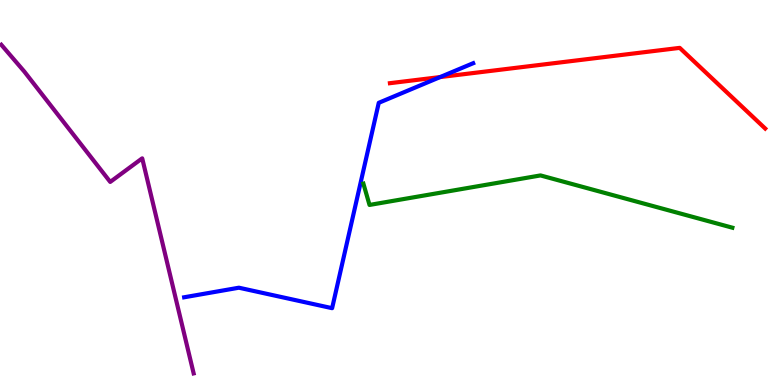[{'lines': ['blue', 'red'], 'intersections': [{'x': 5.68, 'y': 8.0}]}, {'lines': ['green', 'red'], 'intersections': []}, {'lines': ['purple', 'red'], 'intersections': []}, {'lines': ['blue', 'green'], 'intersections': []}, {'lines': ['blue', 'purple'], 'intersections': []}, {'lines': ['green', 'purple'], 'intersections': []}]